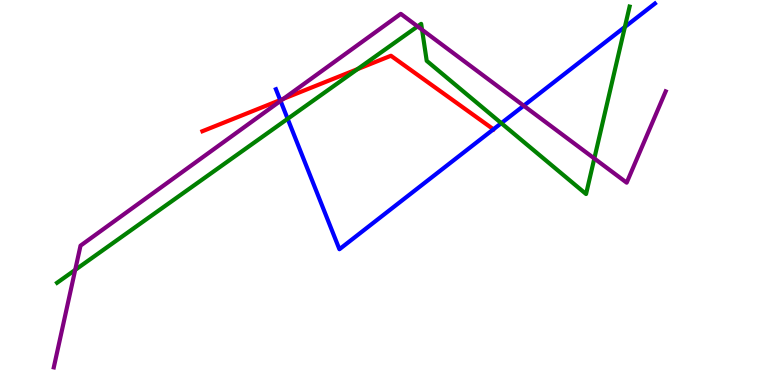[{'lines': ['blue', 'red'], 'intersections': [{'x': 3.62, 'y': 7.4}, {'x': 6.37, 'y': 6.64}]}, {'lines': ['green', 'red'], 'intersections': [{'x': 4.61, 'y': 8.2}]}, {'lines': ['purple', 'red'], 'intersections': [{'x': 3.66, 'y': 7.43}]}, {'lines': ['blue', 'green'], 'intersections': [{'x': 3.71, 'y': 6.91}, {'x': 6.47, 'y': 6.8}, {'x': 8.06, 'y': 9.3}]}, {'lines': ['blue', 'purple'], 'intersections': [{'x': 3.62, 'y': 7.38}, {'x': 6.76, 'y': 7.25}]}, {'lines': ['green', 'purple'], 'intersections': [{'x': 0.97, 'y': 2.99}, {'x': 5.39, 'y': 9.31}, {'x': 5.45, 'y': 9.23}, {'x': 7.67, 'y': 5.88}]}]